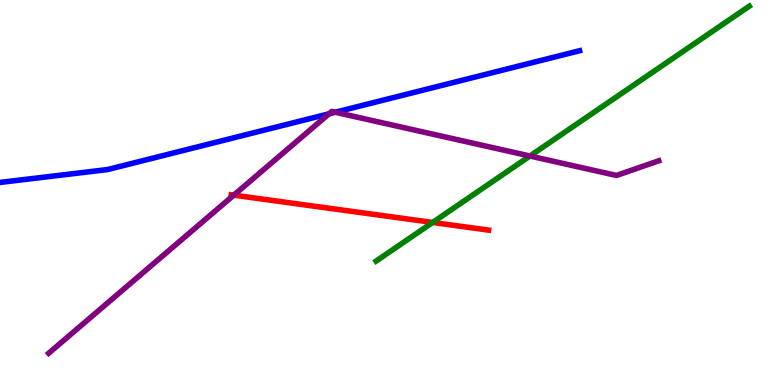[{'lines': ['blue', 'red'], 'intersections': []}, {'lines': ['green', 'red'], 'intersections': [{'x': 5.58, 'y': 4.22}]}, {'lines': ['purple', 'red'], 'intersections': [{'x': 3.02, 'y': 4.93}]}, {'lines': ['blue', 'green'], 'intersections': []}, {'lines': ['blue', 'purple'], 'intersections': [{'x': 4.25, 'y': 7.04}, {'x': 4.33, 'y': 7.08}]}, {'lines': ['green', 'purple'], 'intersections': [{'x': 6.84, 'y': 5.95}]}]